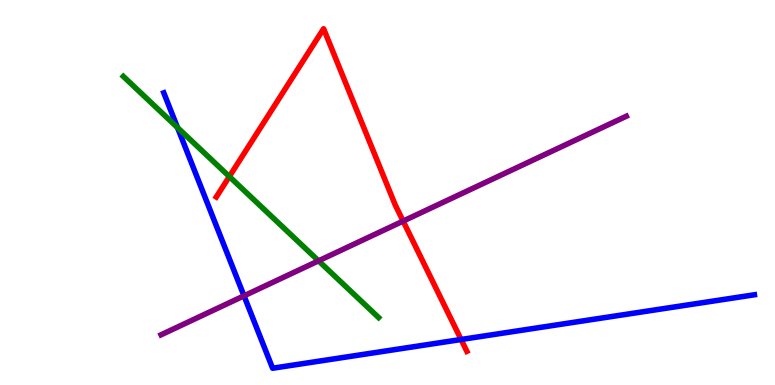[{'lines': ['blue', 'red'], 'intersections': [{'x': 5.95, 'y': 1.18}]}, {'lines': ['green', 'red'], 'intersections': [{'x': 2.96, 'y': 5.41}]}, {'lines': ['purple', 'red'], 'intersections': [{'x': 5.2, 'y': 4.26}]}, {'lines': ['blue', 'green'], 'intersections': [{'x': 2.29, 'y': 6.69}]}, {'lines': ['blue', 'purple'], 'intersections': [{'x': 3.15, 'y': 2.32}]}, {'lines': ['green', 'purple'], 'intersections': [{'x': 4.11, 'y': 3.23}]}]